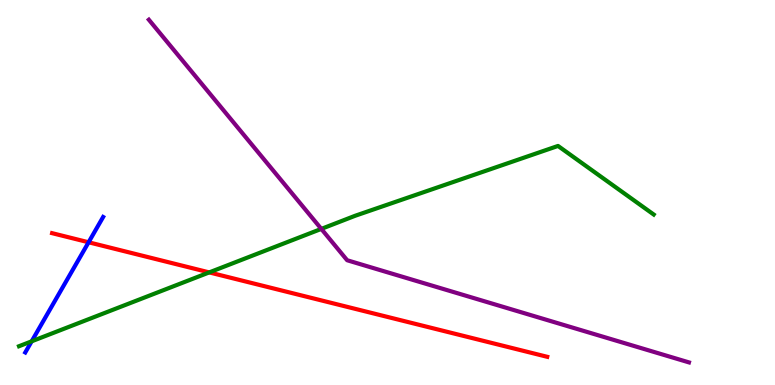[{'lines': ['blue', 'red'], 'intersections': [{'x': 1.14, 'y': 3.71}]}, {'lines': ['green', 'red'], 'intersections': [{'x': 2.7, 'y': 2.92}]}, {'lines': ['purple', 'red'], 'intersections': []}, {'lines': ['blue', 'green'], 'intersections': [{'x': 0.409, 'y': 1.13}]}, {'lines': ['blue', 'purple'], 'intersections': []}, {'lines': ['green', 'purple'], 'intersections': [{'x': 4.15, 'y': 4.05}]}]